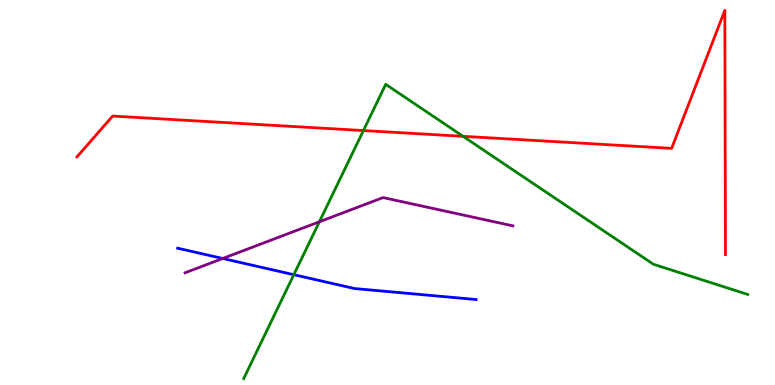[{'lines': ['blue', 'red'], 'intersections': []}, {'lines': ['green', 'red'], 'intersections': [{'x': 4.69, 'y': 6.61}, {'x': 5.97, 'y': 6.46}]}, {'lines': ['purple', 'red'], 'intersections': []}, {'lines': ['blue', 'green'], 'intersections': [{'x': 3.79, 'y': 2.86}]}, {'lines': ['blue', 'purple'], 'intersections': [{'x': 2.87, 'y': 3.29}]}, {'lines': ['green', 'purple'], 'intersections': [{'x': 4.12, 'y': 4.24}]}]